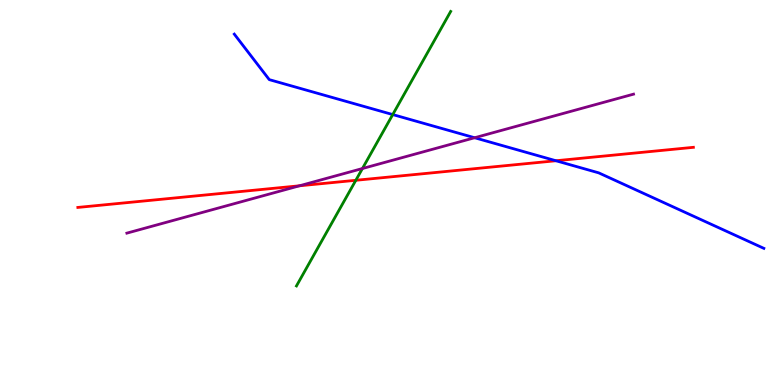[{'lines': ['blue', 'red'], 'intersections': [{'x': 7.17, 'y': 5.82}]}, {'lines': ['green', 'red'], 'intersections': [{'x': 4.59, 'y': 5.32}]}, {'lines': ['purple', 'red'], 'intersections': [{'x': 3.86, 'y': 5.17}]}, {'lines': ['blue', 'green'], 'intersections': [{'x': 5.07, 'y': 7.02}]}, {'lines': ['blue', 'purple'], 'intersections': [{'x': 6.12, 'y': 6.42}]}, {'lines': ['green', 'purple'], 'intersections': [{'x': 4.68, 'y': 5.62}]}]